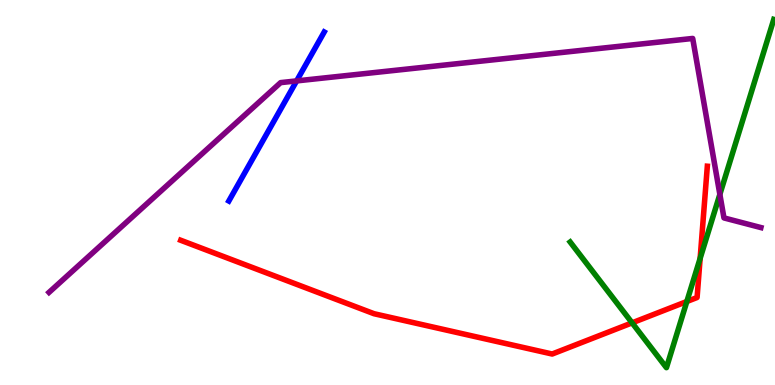[{'lines': ['blue', 'red'], 'intersections': []}, {'lines': ['green', 'red'], 'intersections': [{'x': 8.16, 'y': 1.61}, {'x': 8.86, 'y': 2.17}, {'x': 9.03, 'y': 3.29}]}, {'lines': ['purple', 'red'], 'intersections': []}, {'lines': ['blue', 'green'], 'intersections': []}, {'lines': ['blue', 'purple'], 'intersections': [{'x': 3.83, 'y': 7.9}]}, {'lines': ['green', 'purple'], 'intersections': [{'x': 9.29, 'y': 4.95}]}]